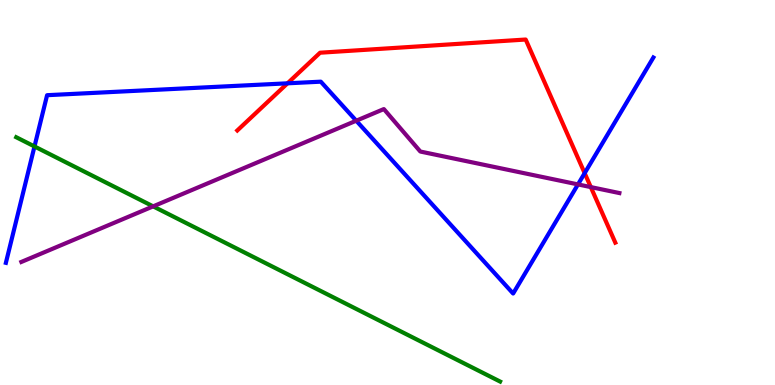[{'lines': ['blue', 'red'], 'intersections': [{'x': 3.71, 'y': 7.84}, {'x': 7.54, 'y': 5.5}]}, {'lines': ['green', 'red'], 'intersections': []}, {'lines': ['purple', 'red'], 'intersections': [{'x': 7.62, 'y': 5.14}]}, {'lines': ['blue', 'green'], 'intersections': [{'x': 0.445, 'y': 6.2}]}, {'lines': ['blue', 'purple'], 'intersections': [{'x': 4.6, 'y': 6.86}, {'x': 7.46, 'y': 5.21}]}, {'lines': ['green', 'purple'], 'intersections': [{'x': 1.98, 'y': 4.64}]}]